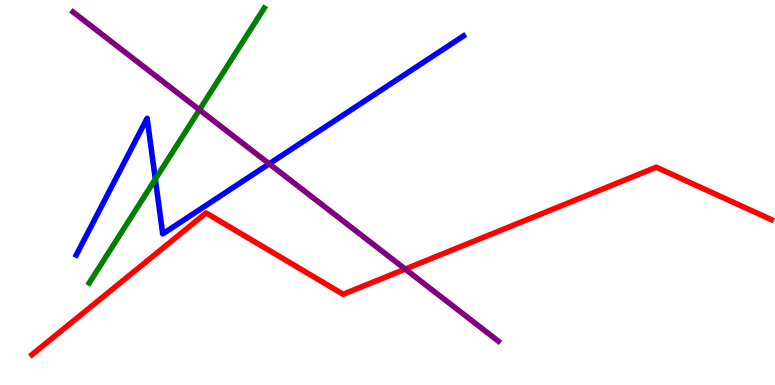[{'lines': ['blue', 'red'], 'intersections': []}, {'lines': ['green', 'red'], 'intersections': []}, {'lines': ['purple', 'red'], 'intersections': [{'x': 5.23, 'y': 3.01}]}, {'lines': ['blue', 'green'], 'intersections': [{'x': 2.0, 'y': 5.35}]}, {'lines': ['blue', 'purple'], 'intersections': [{'x': 3.47, 'y': 5.75}]}, {'lines': ['green', 'purple'], 'intersections': [{'x': 2.57, 'y': 7.15}]}]